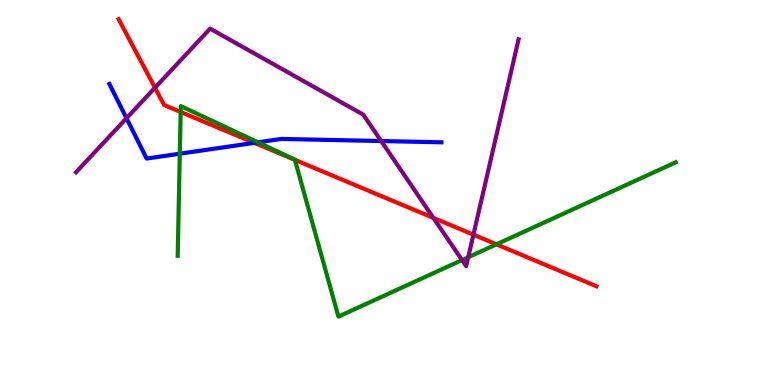[{'lines': ['blue', 'red'], 'intersections': [{'x': 3.28, 'y': 6.29}]}, {'lines': ['green', 'red'], 'intersections': [{'x': 2.33, 'y': 7.09}, {'x': 3.81, 'y': 5.85}, {'x': 6.41, 'y': 3.65}]}, {'lines': ['purple', 'red'], 'intersections': [{'x': 2.0, 'y': 7.72}, {'x': 5.59, 'y': 4.34}, {'x': 6.11, 'y': 3.9}]}, {'lines': ['blue', 'green'], 'intersections': [{'x': 2.32, 'y': 6.01}, {'x': 3.33, 'y': 6.3}]}, {'lines': ['blue', 'purple'], 'intersections': [{'x': 1.63, 'y': 6.93}, {'x': 4.92, 'y': 6.34}]}, {'lines': ['green', 'purple'], 'intersections': [{'x': 5.96, 'y': 3.24}, {'x': 6.04, 'y': 3.32}]}]